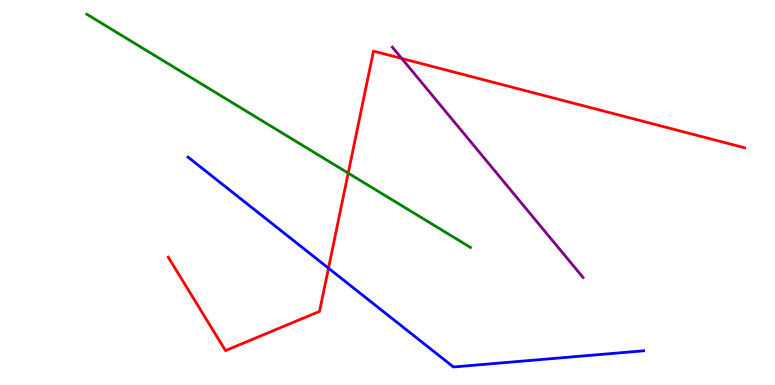[{'lines': ['blue', 'red'], 'intersections': [{'x': 4.24, 'y': 3.03}]}, {'lines': ['green', 'red'], 'intersections': [{'x': 4.49, 'y': 5.5}]}, {'lines': ['purple', 'red'], 'intersections': [{'x': 5.18, 'y': 8.48}]}, {'lines': ['blue', 'green'], 'intersections': []}, {'lines': ['blue', 'purple'], 'intersections': []}, {'lines': ['green', 'purple'], 'intersections': []}]